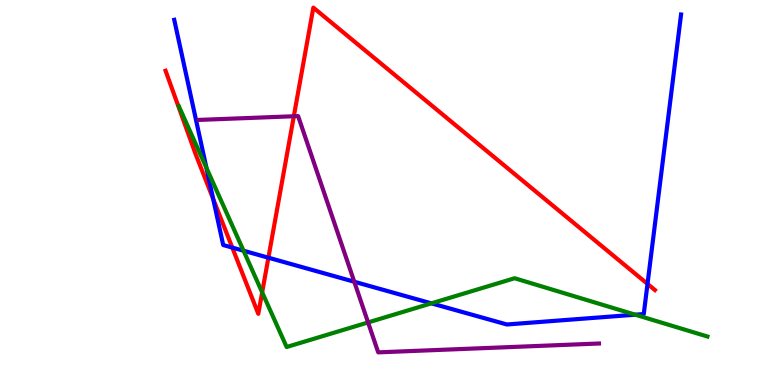[{'lines': ['blue', 'red'], 'intersections': [{'x': 2.75, 'y': 4.83}, {'x': 3.0, 'y': 3.57}, {'x': 3.46, 'y': 3.31}, {'x': 8.35, 'y': 2.63}]}, {'lines': ['green', 'red'], 'intersections': [{'x': 3.38, 'y': 2.41}]}, {'lines': ['purple', 'red'], 'intersections': [{'x': 3.79, 'y': 6.98}]}, {'lines': ['blue', 'green'], 'intersections': [{'x': 2.66, 'y': 5.64}, {'x': 3.14, 'y': 3.49}, {'x': 5.57, 'y': 2.12}, {'x': 8.2, 'y': 1.83}]}, {'lines': ['blue', 'purple'], 'intersections': [{'x': 4.57, 'y': 2.68}]}, {'lines': ['green', 'purple'], 'intersections': [{'x': 4.75, 'y': 1.62}]}]